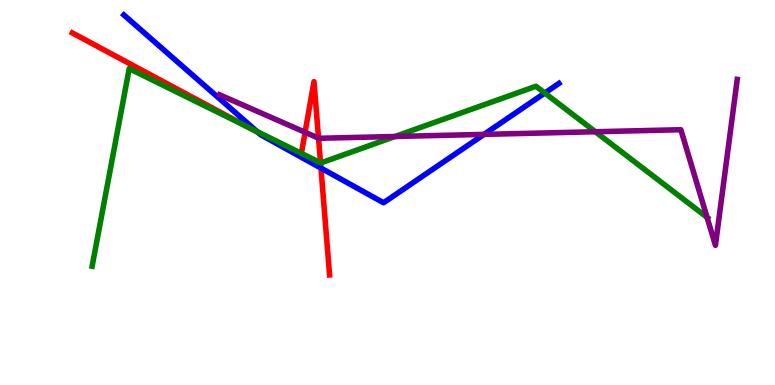[{'lines': ['blue', 'red'], 'intersections': [{'x': 3.33, 'y': 6.56}, {'x': 4.14, 'y': 5.63}]}, {'lines': ['green', 'red'], 'intersections': [{'x': 3.2, 'y': 6.7}, {'x': 3.89, 'y': 6.02}, {'x': 4.14, 'y': 5.77}]}, {'lines': ['purple', 'red'], 'intersections': [{'x': 3.94, 'y': 6.56}, {'x': 4.11, 'y': 6.41}]}, {'lines': ['blue', 'green'], 'intersections': [{'x': 3.32, 'y': 6.58}, {'x': 7.03, 'y': 7.58}]}, {'lines': ['blue', 'purple'], 'intersections': [{'x': 6.25, 'y': 6.51}]}, {'lines': ['green', 'purple'], 'intersections': [{'x': 5.1, 'y': 6.45}, {'x': 7.68, 'y': 6.58}, {'x': 9.12, 'y': 4.36}]}]